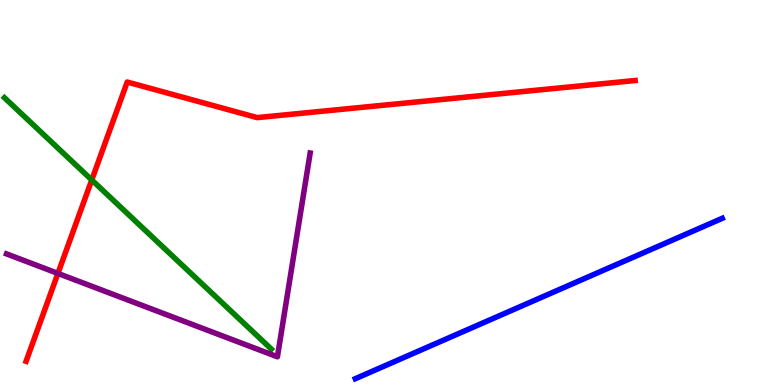[{'lines': ['blue', 'red'], 'intersections': []}, {'lines': ['green', 'red'], 'intersections': [{'x': 1.18, 'y': 5.33}]}, {'lines': ['purple', 'red'], 'intersections': [{'x': 0.747, 'y': 2.9}]}, {'lines': ['blue', 'green'], 'intersections': []}, {'lines': ['blue', 'purple'], 'intersections': []}, {'lines': ['green', 'purple'], 'intersections': []}]